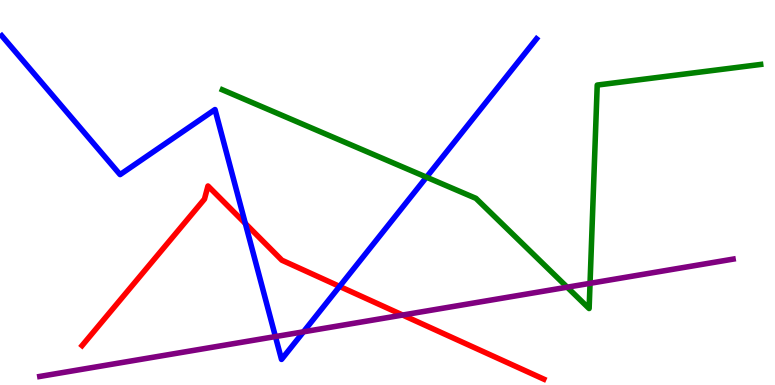[{'lines': ['blue', 'red'], 'intersections': [{'x': 3.17, 'y': 4.19}, {'x': 4.38, 'y': 2.56}]}, {'lines': ['green', 'red'], 'intersections': []}, {'lines': ['purple', 'red'], 'intersections': [{'x': 5.2, 'y': 1.82}]}, {'lines': ['blue', 'green'], 'intersections': [{'x': 5.5, 'y': 5.4}]}, {'lines': ['blue', 'purple'], 'intersections': [{'x': 3.55, 'y': 1.26}, {'x': 3.92, 'y': 1.38}]}, {'lines': ['green', 'purple'], 'intersections': [{'x': 7.32, 'y': 2.54}, {'x': 7.61, 'y': 2.64}]}]